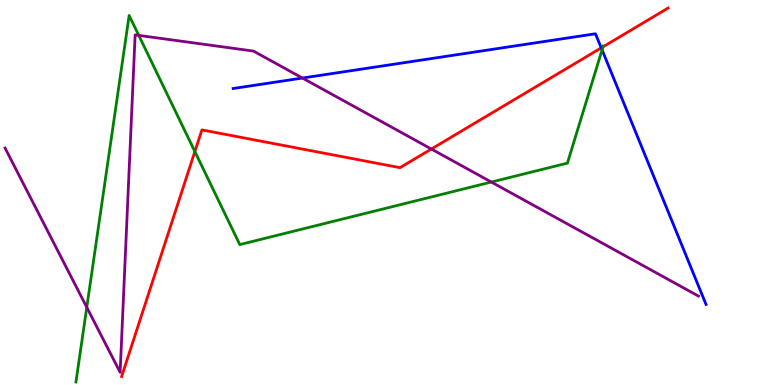[{'lines': ['blue', 'red'], 'intersections': [{'x': 7.76, 'y': 8.76}]}, {'lines': ['green', 'red'], 'intersections': [{'x': 2.51, 'y': 6.06}, {'x': 7.78, 'y': 8.78}]}, {'lines': ['purple', 'red'], 'intersections': [{'x': 5.57, 'y': 6.13}]}, {'lines': ['blue', 'green'], 'intersections': [{'x': 7.77, 'y': 8.7}]}, {'lines': ['blue', 'purple'], 'intersections': [{'x': 3.9, 'y': 7.97}]}, {'lines': ['green', 'purple'], 'intersections': [{'x': 1.12, 'y': 2.02}, {'x': 1.79, 'y': 9.08}, {'x': 6.34, 'y': 5.27}]}]